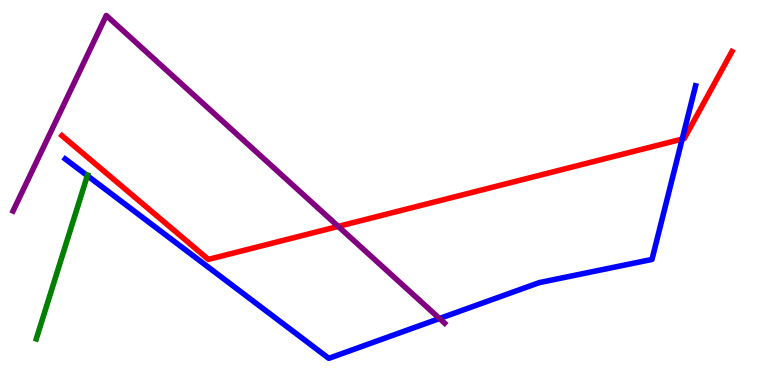[{'lines': ['blue', 'red'], 'intersections': [{'x': 8.8, 'y': 6.39}]}, {'lines': ['green', 'red'], 'intersections': []}, {'lines': ['purple', 'red'], 'intersections': [{'x': 4.36, 'y': 4.12}]}, {'lines': ['blue', 'green'], 'intersections': [{'x': 1.13, 'y': 5.44}]}, {'lines': ['blue', 'purple'], 'intersections': [{'x': 5.67, 'y': 1.73}]}, {'lines': ['green', 'purple'], 'intersections': []}]